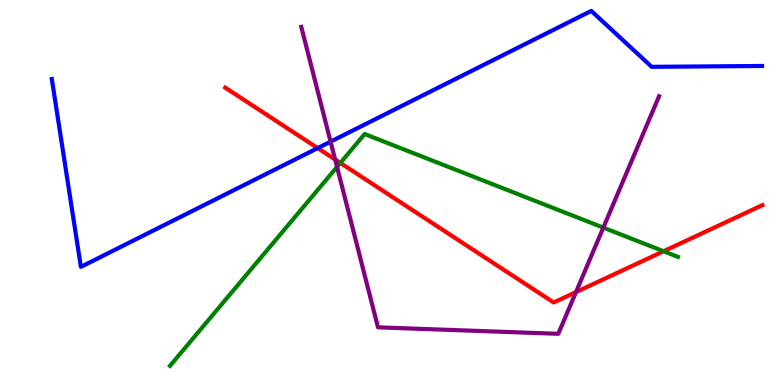[{'lines': ['blue', 'red'], 'intersections': [{'x': 4.1, 'y': 6.15}]}, {'lines': ['green', 'red'], 'intersections': [{'x': 4.39, 'y': 5.77}, {'x': 8.56, 'y': 3.47}]}, {'lines': ['purple', 'red'], 'intersections': [{'x': 4.32, 'y': 5.86}, {'x': 7.43, 'y': 2.41}]}, {'lines': ['blue', 'green'], 'intersections': []}, {'lines': ['blue', 'purple'], 'intersections': [{'x': 4.27, 'y': 6.32}]}, {'lines': ['green', 'purple'], 'intersections': [{'x': 4.35, 'y': 5.66}, {'x': 7.78, 'y': 4.09}]}]